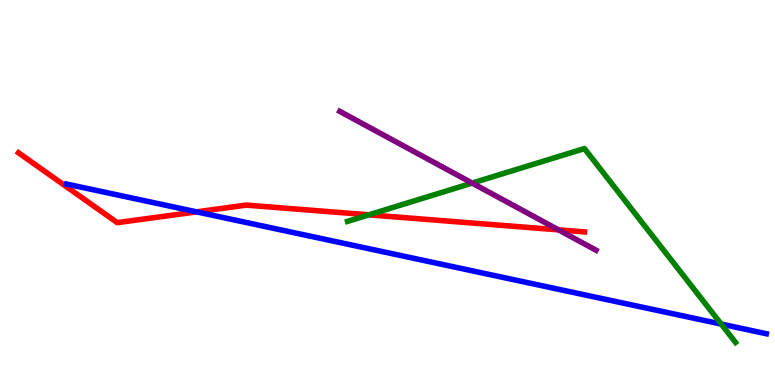[{'lines': ['blue', 'red'], 'intersections': [{'x': 2.54, 'y': 4.5}]}, {'lines': ['green', 'red'], 'intersections': [{'x': 4.76, 'y': 4.42}]}, {'lines': ['purple', 'red'], 'intersections': [{'x': 7.21, 'y': 4.03}]}, {'lines': ['blue', 'green'], 'intersections': [{'x': 9.31, 'y': 1.58}]}, {'lines': ['blue', 'purple'], 'intersections': []}, {'lines': ['green', 'purple'], 'intersections': [{'x': 6.09, 'y': 5.24}]}]